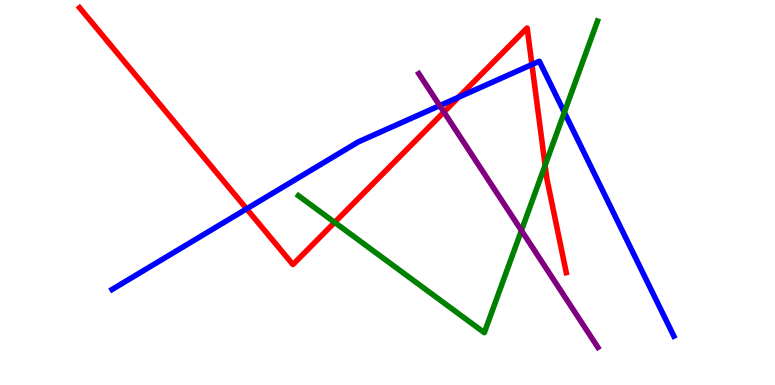[{'lines': ['blue', 'red'], 'intersections': [{'x': 3.18, 'y': 4.58}, {'x': 5.92, 'y': 7.47}, {'x': 6.86, 'y': 8.32}]}, {'lines': ['green', 'red'], 'intersections': [{'x': 4.32, 'y': 4.22}, {'x': 7.03, 'y': 5.71}]}, {'lines': ['purple', 'red'], 'intersections': [{'x': 5.73, 'y': 7.09}]}, {'lines': ['blue', 'green'], 'intersections': [{'x': 7.28, 'y': 7.08}]}, {'lines': ['blue', 'purple'], 'intersections': [{'x': 5.67, 'y': 7.26}]}, {'lines': ['green', 'purple'], 'intersections': [{'x': 6.73, 'y': 4.01}]}]